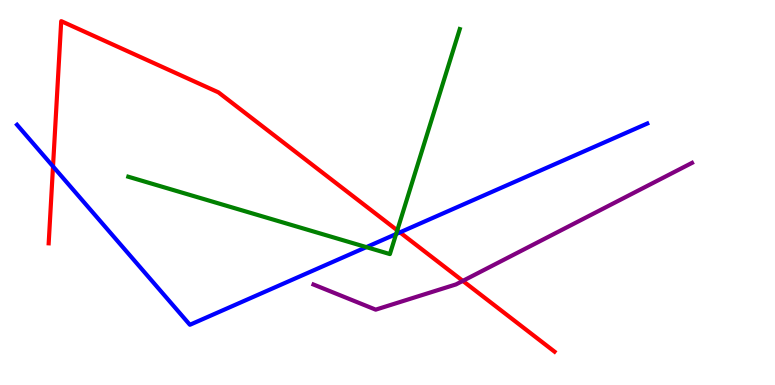[{'lines': ['blue', 'red'], 'intersections': [{'x': 0.684, 'y': 5.68}, {'x': 5.16, 'y': 3.96}]}, {'lines': ['green', 'red'], 'intersections': [{'x': 5.13, 'y': 4.02}]}, {'lines': ['purple', 'red'], 'intersections': [{'x': 5.97, 'y': 2.7}]}, {'lines': ['blue', 'green'], 'intersections': [{'x': 4.73, 'y': 3.58}, {'x': 5.11, 'y': 3.92}]}, {'lines': ['blue', 'purple'], 'intersections': []}, {'lines': ['green', 'purple'], 'intersections': []}]